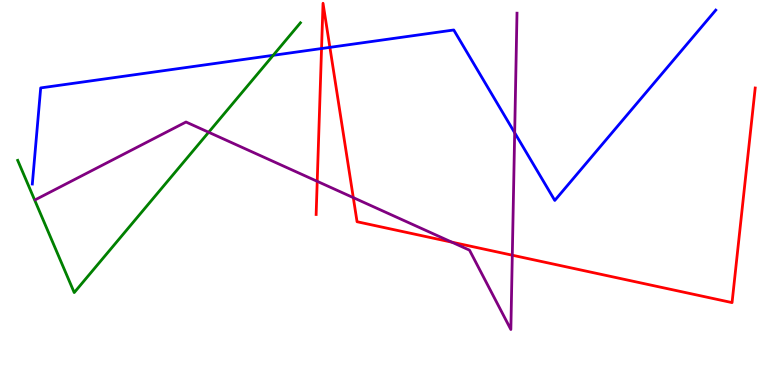[{'lines': ['blue', 'red'], 'intersections': [{'x': 4.15, 'y': 8.74}, {'x': 4.26, 'y': 8.77}]}, {'lines': ['green', 'red'], 'intersections': []}, {'lines': ['purple', 'red'], 'intersections': [{'x': 4.09, 'y': 5.29}, {'x': 4.56, 'y': 4.87}, {'x': 5.83, 'y': 3.71}, {'x': 6.61, 'y': 3.37}]}, {'lines': ['blue', 'green'], 'intersections': [{'x': 3.52, 'y': 8.56}]}, {'lines': ['blue', 'purple'], 'intersections': [{'x': 6.64, 'y': 6.55}]}, {'lines': ['green', 'purple'], 'intersections': [{'x': 2.69, 'y': 6.56}]}]